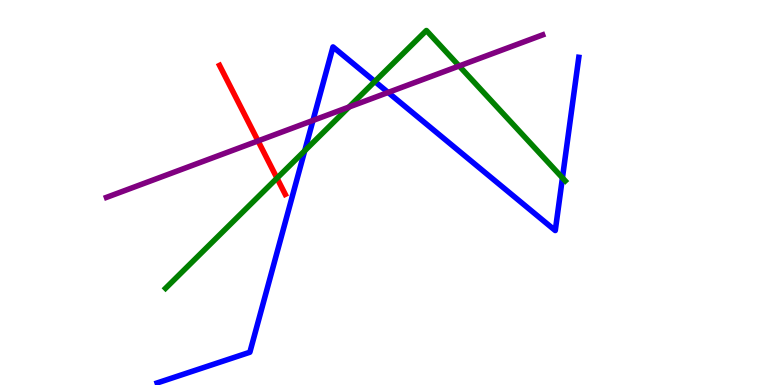[{'lines': ['blue', 'red'], 'intersections': []}, {'lines': ['green', 'red'], 'intersections': [{'x': 3.57, 'y': 5.37}]}, {'lines': ['purple', 'red'], 'intersections': [{'x': 3.33, 'y': 6.34}]}, {'lines': ['blue', 'green'], 'intersections': [{'x': 3.93, 'y': 6.08}, {'x': 4.84, 'y': 7.88}, {'x': 7.26, 'y': 5.38}]}, {'lines': ['blue', 'purple'], 'intersections': [{'x': 4.04, 'y': 6.87}, {'x': 5.01, 'y': 7.6}]}, {'lines': ['green', 'purple'], 'intersections': [{'x': 4.5, 'y': 7.22}, {'x': 5.92, 'y': 8.29}]}]